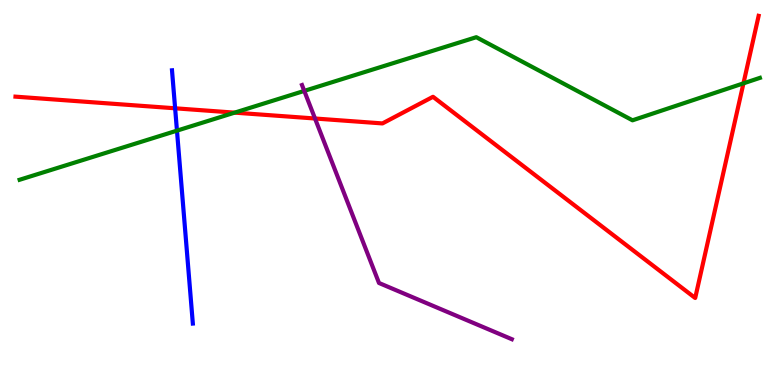[{'lines': ['blue', 'red'], 'intersections': [{'x': 2.26, 'y': 7.19}]}, {'lines': ['green', 'red'], 'intersections': [{'x': 3.03, 'y': 7.07}, {'x': 9.59, 'y': 7.84}]}, {'lines': ['purple', 'red'], 'intersections': [{'x': 4.06, 'y': 6.92}]}, {'lines': ['blue', 'green'], 'intersections': [{'x': 2.28, 'y': 6.61}]}, {'lines': ['blue', 'purple'], 'intersections': []}, {'lines': ['green', 'purple'], 'intersections': [{'x': 3.93, 'y': 7.64}]}]